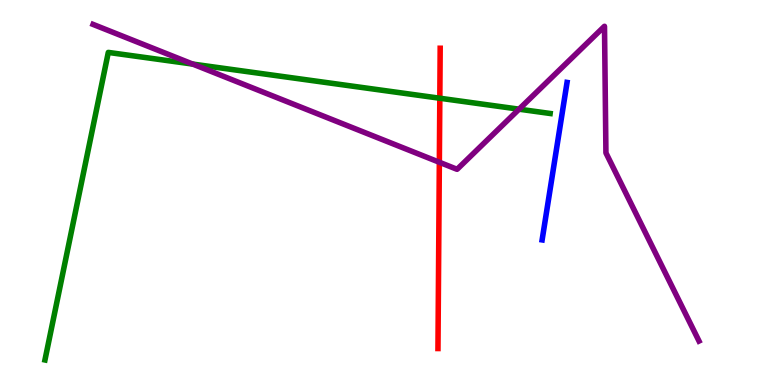[{'lines': ['blue', 'red'], 'intersections': []}, {'lines': ['green', 'red'], 'intersections': [{'x': 5.68, 'y': 7.45}]}, {'lines': ['purple', 'red'], 'intersections': [{'x': 5.67, 'y': 5.79}]}, {'lines': ['blue', 'green'], 'intersections': []}, {'lines': ['blue', 'purple'], 'intersections': []}, {'lines': ['green', 'purple'], 'intersections': [{'x': 2.49, 'y': 8.34}, {'x': 6.7, 'y': 7.16}]}]